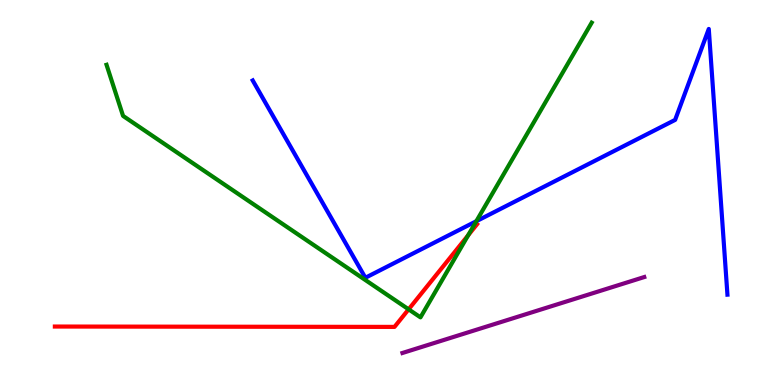[{'lines': ['blue', 'red'], 'intersections': []}, {'lines': ['green', 'red'], 'intersections': [{'x': 5.27, 'y': 1.97}, {'x': 6.04, 'y': 3.89}]}, {'lines': ['purple', 'red'], 'intersections': []}, {'lines': ['blue', 'green'], 'intersections': [{'x': 6.15, 'y': 4.25}]}, {'lines': ['blue', 'purple'], 'intersections': []}, {'lines': ['green', 'purple'], 'intersections': []}]